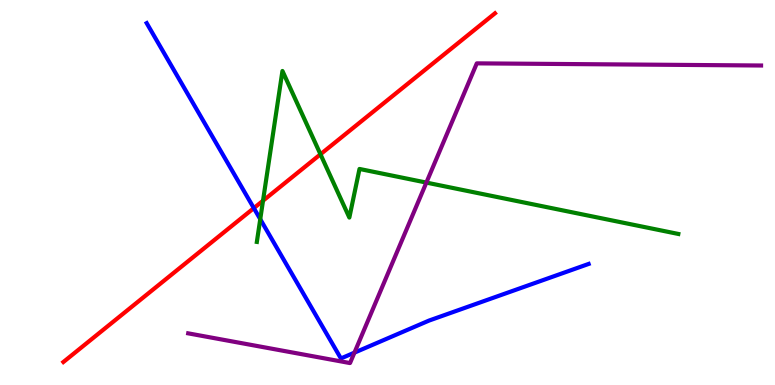[{'lines': ['blue', 'red'], 'intersections': [{'x': 3.28, 'y': 4.59}]}, {'lines': ['green', 'red'], 'intersections': [{'x': 3.39, 'y': 4.79}, {'x': 4.14, 'y': 5.99}]}, {'lines': ['purple', 'red'], 'intersections': []}, {'lines': ['blue', 'green'], 'intersections': [{'x': 3.36, 'y': 4.31}]}, {'lines': ['blue', 'purple'], 'intersections': [{'x': 4.57, 'y': 0.841}]}, {'lines': ['green', 'purple'], 'intersections': [{'x': 5.5, 'y': 5.26}]}]